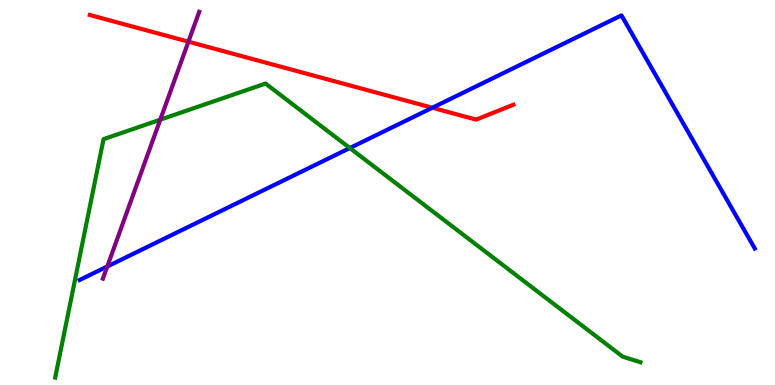[{'lines': ['blue', 'red'], 'intersections': [{'x': 5.58, 'y': 7.2}]}, {'lines': ['green', 'red'], 'intersections': []}, {'lines': ['purple', 'red'], 'intersections': [{'x': 2.43, 'y': 8.92}]}, {'lines': ['blue', 'green'], 'intersections': [{'x': 4.51, 'y': 6.15}]}, {'lines': ['blue', 'purple'], 'intersections': [{'x': 1.38, 'y': 3.08}]}, {'lines': ['green', 'purple'], 'intersections': [{'x': 2.07, 'y': 6.89}]}]